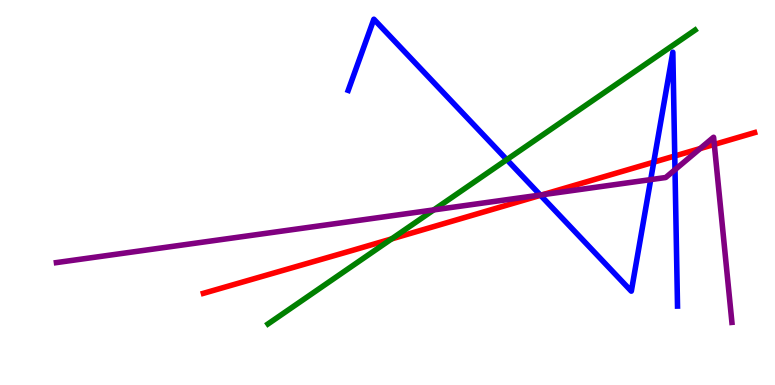[{'lines': ['blue', 'red'], 'intersections': [{'x': 6.97, 'y': 4.93}, {'x': 8.44, 'y': 5.79}, {'x': 8.71, 'y': 5.95}]}, {'lines': ['green', 'red'], 'intersections': [{'x': 5.05, 'y': 3.79}]}, {'lines': ['purple', 'red'], 'intersections': [{'x': 7.0, 'y': 4.94}, {'x': 9.03, 'y': 6.14}, {'x': 9.22, 'y': 6.25}]}, {'lines': ['blue', 'green'], 'intersections': [{'x': 6.54, 'y': 5.85}]}, {'lines': ['blue', 'purple'], 'intersections': [{'x': 6.97, 'y': 4.93}, {'x': 8.4, 'y': 5.33}, {'x': 8.71, 'y': 5.59}]}, {'lines': ['green', 'purple'], 'intersections': [{'x': 5.6, 'y': 4.55}]}]